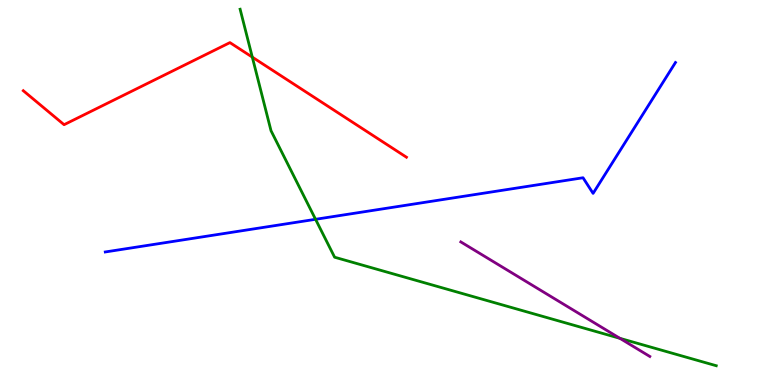[{'lines': ['blue', 'red'], 'intersections': []}, {'lines': ['green', 'red'], 'intersections': [{'x': 3.26, 'y': 8.52}]}, {'lines': ['purple', 'red'], 'intersections': []}, {'lines': ['blue', 'green'], 'intersections': [{'x': 4.07, 'y': 4.3}]}, {'lines': ['blue', 'purple'], 'intersections': []}, {'lines': ['green', 'purple'], 'intersections': [{'x': 8.0, 'y': 1.21}]}]